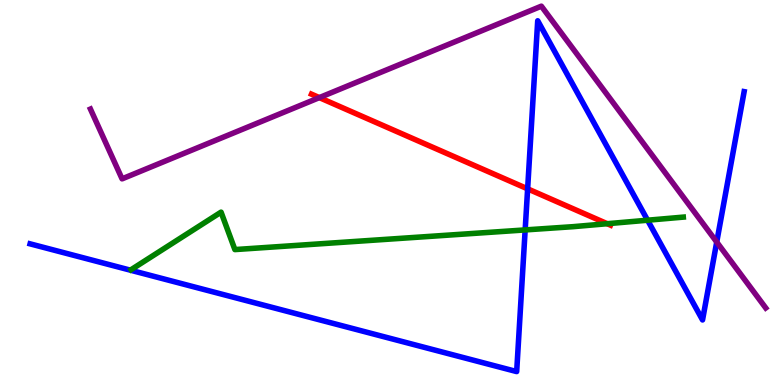[{'lines': ['blue', 'red'], 'intersections': [{'x': 6.81, 'y': 5.09}]}, {'lines': ['green', 'red'], 'intersections': [{'x': 7.84, 'y': 4.19}]}, {'lines': ['purple', 'red'], 'intersections': [{'x': 4.12, 'y': 7.46}]}, {'lines': ['blue', 'green'], 'intersections': [{'x': 6.78, 'y': 4.03}, {'x': 8.36, 'y': 4.28}]}, {'lines': ['blue', 'purple'], 'intersections': [{'x': 9.25, 'y': 3.71}]}, {'lines': ['green', 'purple'], 'intersections': []}]